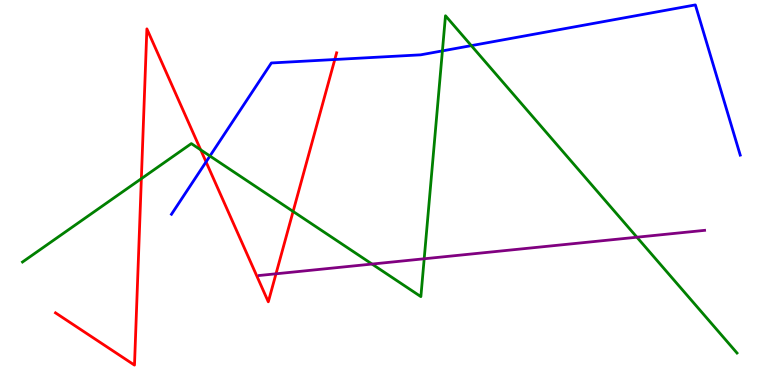[{'lines': ['blue', 'red'], 'intersections': [{'x': 2.66, 'y': 5.79}, {'x': 4.32, 'y': 8.45}]}, {'lines': ['green', 'red'], 'intersections': [{'x': 1.82, 'y': 5.36}, {'x': 2.59, 'y': 6.11}, {'x': 3.78, 'y': 4.51}]}, {'lines': ['purple', 'red'], 'intersections': [{'x': 3.56, 'y': 2.89}]}, {'lines': ['blue', 'green'], 'intersections': [{'x': 2.71, 'y': 5.95}, {'x': 5.71, 'y': 8.68}, {'x': 6.08, 'y': 8.81}]}, {'lines': ['blue', 'purple'], 'intersections': []}, {'lines': ['green', 'purple'], 'intersections': [{'x': 4.8, 'y': 3.14}, {'x': 5.47, 'y': 3.28}, {'x': 8.22, 'y': 3.84}]}]